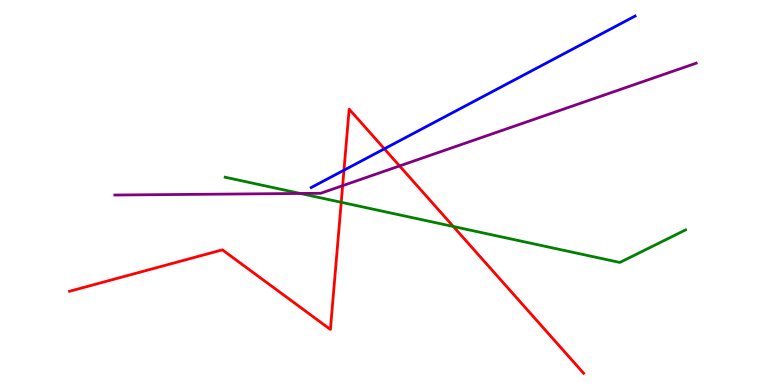[{'lines': ['blue', 'red'], 'intersections': [{'x': 4.44, 'y': 5.58}, {'x': 4.96, 'y': 6.13}]}, {'lines': ['green', 'red'], 'intersections': [{'x': 4.4, 'y': 4.75}, {'x': 5.85, 'y': 4.12}]}, {'lines': ['purple', 'red'], 'intersections': [{'x': 4.42, 'y': 5.18}, {'x': 5.16, 'y': 5.69}]}, {'lines': ['blue', 'green'], 'intersections': []}, {'lines': ['blue', 'purple'], 'intersections': []}, {'lines': ['green', 'purple'], 'intersections': [{'x': 3.88, 'y': 4.97}]}]